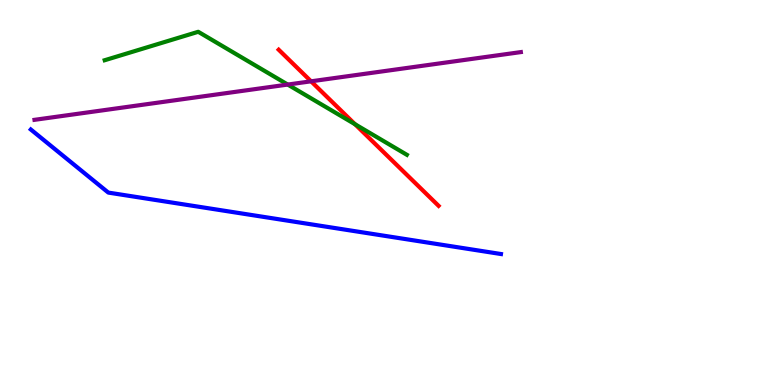[{'lines': ['blue', 'red'], 'intersections': []}, {'lines': ['green', 'red'], 'intersections': [{'x': 4.58, 'y': 6.77}]}, {'lines': ['purple', 'red'], 'intersections': [{'x': 4.01, 'y': 7.89}]}, {'lines': ['blue', 'green'], 'intersections': []}, {'lines': ['blue', 'purple'], 'intersections': []}, {'lines': ['green', 'purple'], 'intersections': [{'x': 3.71, 'y': 7.8}]}]